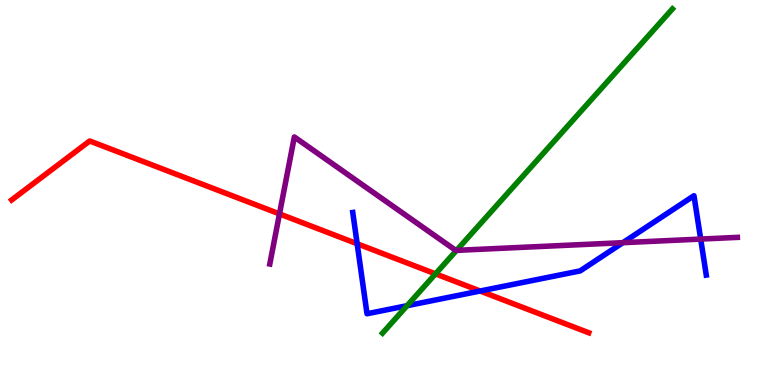[{'lines': ['blue', 'red'], 'intersections': [{'x': 4.61, 'y': 3.67}, {'x': 6.2, 'y': 2.44}]}, {'lines': ['green', 'red'], 'intersections': [{'x': 5.62, 'y': 2.89}]}, {'lines': ['purple', 'red'], 'intersections': [{'x': 3.61, 'y': 4.44}]}, {'lines': ['blue', 'green'], 'intersections': [{'x': 5.25, 'y': 2.06}]}, {'lines': ['blue', 'purple'], 'intersections': [{'x': 8.04, 'y': 3.7}, {'x': 9.04, 'y': 3.79}]}, {'lines': ['green', 'purple'], 'intersections': [{'x': 5.89, 'y': 3.5}]}]